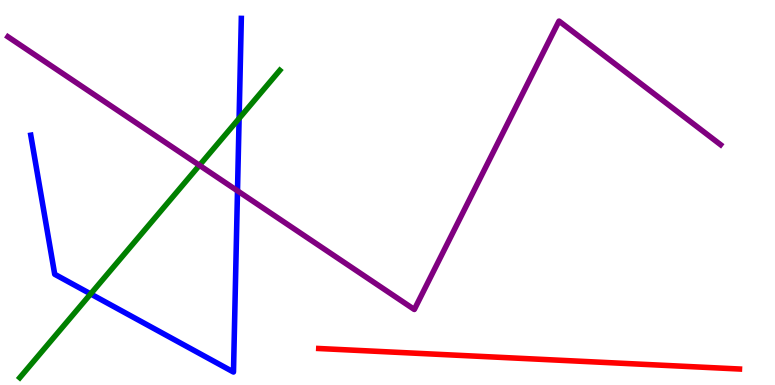[{'lines': ['blue', 'red'], 'intersections': []}, {'lines': ['green', 'red'], 'intersections': []}, {'lines': ['purple', 'red'], 'intersections': []}, {'lines': ['blue', 'green'], 'intersections': [{'x': 1.17, 'y': 2.37}, {'x': 3.09, 'y': 6.92}]}, {'lines': ['blue', 'purple'], 'intersections': [{'x': 3.06, 'y': 5.04}]}, {'lines': ['green', 'purple'], 'intersections': [{'x': 2.57, 'y': 5.71}]}]